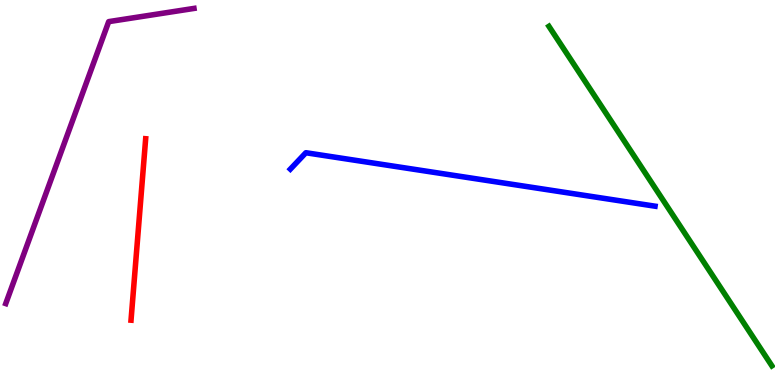[{'lines': ['blue', 'red'], 'intersections': []}, {'lines': ['green', 'red'], 'intersections': []}, {'lines': ['purple', 'red'], 'intersections': []}, {'lines': ['blue', 'green'], 'intersections': []}, {'lines': ['blue', 'purple'], 'intersections': []}, {'lines': ['green', 'purple'], 'intersections': []}]